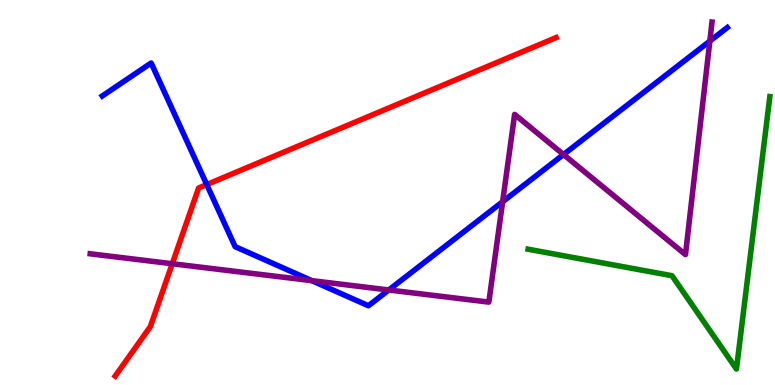[{'lines': ['blue', 'red'], 'intersections': [{'x': 2.67, 'y': 5.21}]}, {'lines': ['green', 'red'], 'intersections': []}, {'lines': ['purple', 'red'], 'intersections': [{'x': 2.22, 'y': 3.15}]}, {'lines': ['blue', 'green'], 'intersections': []}, {'lines': ['blue', 'purple'], 'intersections': [{'x': 4.02, 'y': 2.71}, {'x': 5.02, 'y': 2.47}, {'x': 6.49, 'y': 4.76}, {'x': 7.27, 'y': 5.99}, {'x': 9.16, 'y': 8.93}]}, {'lines': ['green', 'purple'], 'intersections': []}]